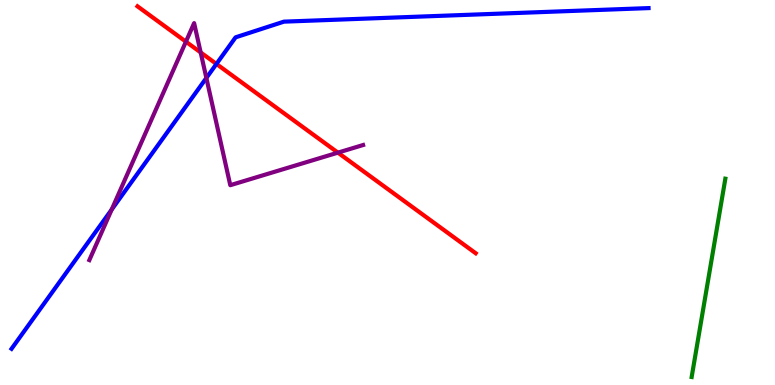[{'lines': ['blue', 'red'], 'intersections': [{'x': 2.79, 'y': 8.34}]}, {'lines': ['green', 'red'], 'intersections': []}, {'lines': ['purple', 'red'], 'intersections': [{'x': 2.4, 'y': 8.92}, {'x': 2.59, 'y': 8.64}, {'x': 4.36, 'y': 6.04}]}, {'lines': ['blue', 'green'], 'intersections': []}, {'lines': ['blue', 'purple'], 'intersections': [{'x': 1.44, 'y': 4.56}, {'x': 2.66, 'y': 7.97}]}, {'lines': ['green', 'purple'], 'intersections': []}]